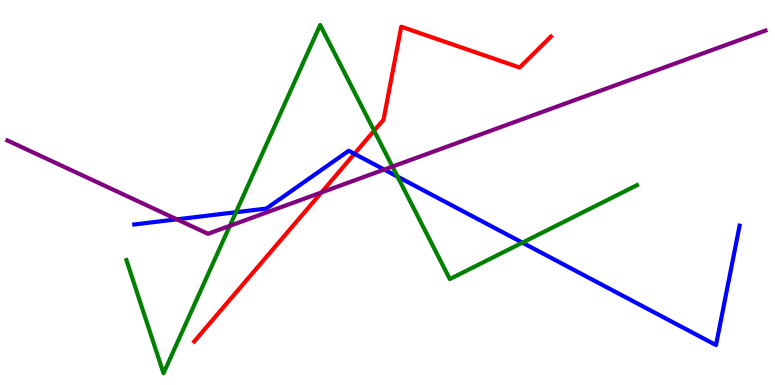[{'lines': ['blue', 'red'], 'intersections': [{'x': 4.57, 'y': 6.0}]}, {'lines': ['green', 'red'], 'intersections': [{'x': 4.83, 'y': 6.6}]}, {'lines': ['purple', 'red'], 'intersections': [{'x': 4.15, 'y': 5.0}]}, {'lines': ['blue', 'green'], 'intersections': [{'x': 3.04, 'y': 4.49}, {'x': 5.13, 'y': 5.41}, {'x': 6.74, 'y': 3.7}]}, {'lines': ['blue', 'purple'], 'intersections': [{'x': 2.28, 'y': 4.3}, {'x': 4.96, 'y': 5.6}]}, {'lines': ['green', 'purple'], 'intersections': [{'x': 2.97, 'y': 4.13}, {'x': 5.06, 'y': 5.67}]}]